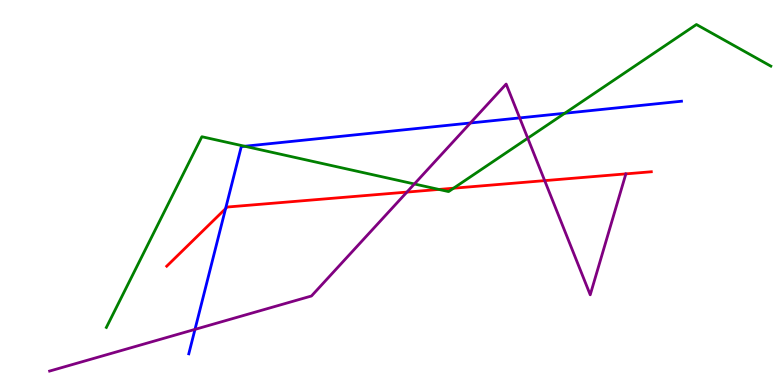[{'lines': ['blue', 'red'], 'intersections': [{'x': 2.91, 'y': 4.58}]}, {'lines': ['green', 'red'], 'intersections': [{'x': 5.66, 'y': 5.08}, {'x': 5.85, 'y': 5.11}]}, {'lines': ['purple', 'red'], 'intersections': [{'x': 5.25, 'y': 5.01}, {'x': 7.03, 'y': 5.31}]}, {'lines': ['blue', 'green'], 'intersections': [{'x': 3.16, 'y': 6.2}, {'x': 7.29, 'y': 7.06}]}, {'lines': ['blue', 'purple'], 'intersections': [{'x': 2.52, 'y': 1.44}, {'x': 6.07, 'y': 6.81}, {'x': 6.71, 'y': 6.94}]}, {'lines': ['green', 'purple'], 'intersections': [{'x': 5.35, 'y': 5.22}, {'x': 6.81, 'y': 6.41}]}]